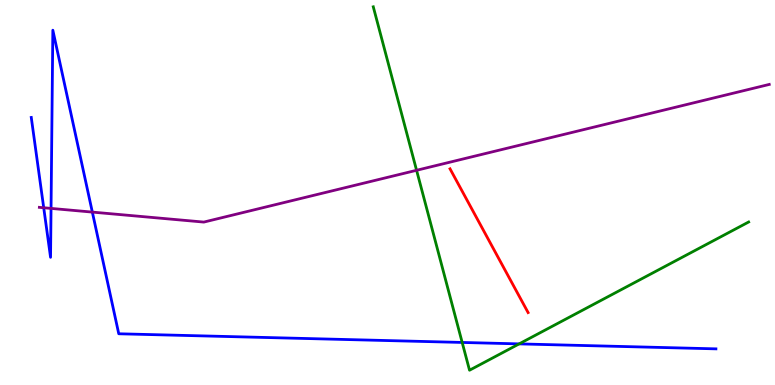[{'lines': ['blue', 'red'], 'intersections': []}, {'lines': ['green', 'red'], 'intersections': []}, {'lines': ['purple', 'red'], 'intersections': []}, {'lines': ['blue', 'green'], 'intersections': [{'x': 5.96, 'y': 1.11}, {'x': 6.7, 'y': 1.07}]}, {'lines': ['blue', 'purple'], 'intersections': [{'x': 0.564, 'y': 4.6}, {'x': 0.659, 'y': 4.59}, {'x': 1.19, 'y': 4.49}]}, {'lines': ['green', 'purple'], 'intersections': [{'x': 5.38, 'y': 5.58}]}]